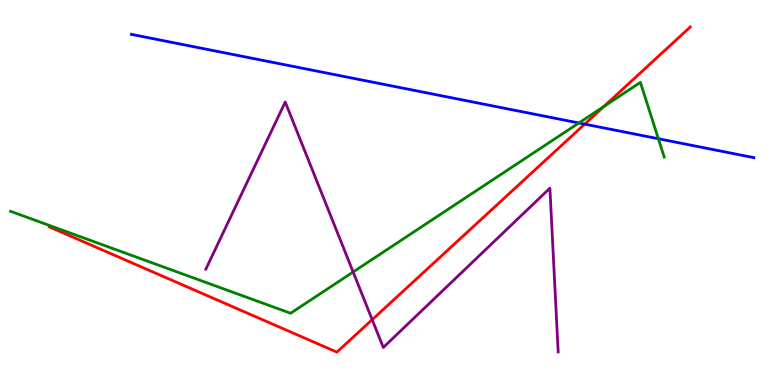[{'lines': ['blue', 'red'], 'intersections': [{'x': 7.54, 'y': 6.78}]}, {'lines': ['green', 'red'], 'intersections': [{'x': 7.79, 'y': 7.23}]}, {'lines': ['purple', 'red'], 'intersections': [{'x': 4.8, 'y': 1.7}]}, {'lines': ['blue', 'green'], 'intersections': [{'x': 7.47, 'y': 6.81}, {'x': 8.49, 'y': 6.4}]}, {'lines': ['blue', 'purple'], 'intersections': []}, {'lines': ['green', 'purple'], 'intersections': [{'x': 4.56, 'y': 2.94}]}]